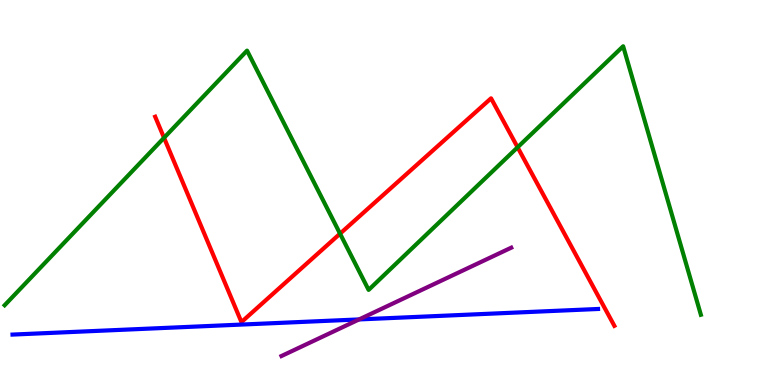[{'lines': ['blue', 'red'], 'intersections': []}, {'lines': ['green', 'red'], 'intersections': [{'x': 2.12, 'y': 6.42}, {'x': 4.39, 'y': 3.93}, {'x': 6.68, 'y': 6.17}]}, {'lines': ['purple', 'red'], 'intersections': []}, {'lines': ['blue', 'green'], 'intersections': []}, {'lines': ['blue', 'purple'], 'intersections': [{'x': 4.63, 'y': 1.7}]}, {'lines': ['green', 'purple'], 'intersections': []}]